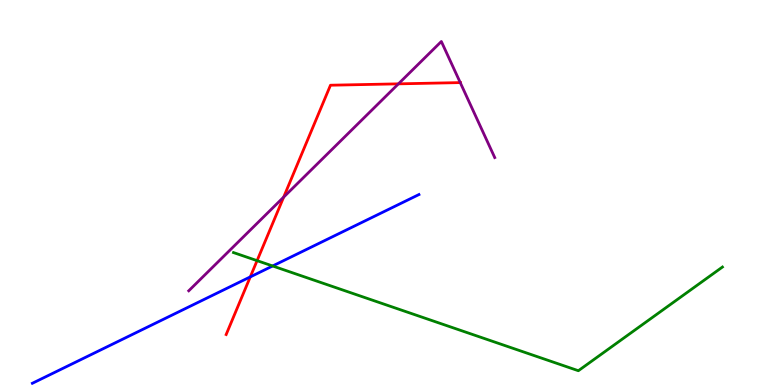[{'lines': ['blue', 'red'], 'intersections': [{'x': 3.23, 'y': 2.81}]}, {'lines': ['green', 'red'], 'intersections': [{'x': 3.32, 'y': 3.23}]}, {'lines': ['purple', 'red'], 'intersections': [{'x': 3.66, 'y': 4.88}, {'x': 5.14, 'y': 7.82}, {'x': 5.94, 'y': 7.85}]}, {'lines': ['blue', 'green'], 'intersections': [{'x': 3.52, 'y': 3.09}]}, {'lines': ['blue', 'purple'], 'intersections': []}, {'lines': ['green', 'purple'], 'intersections': []}]